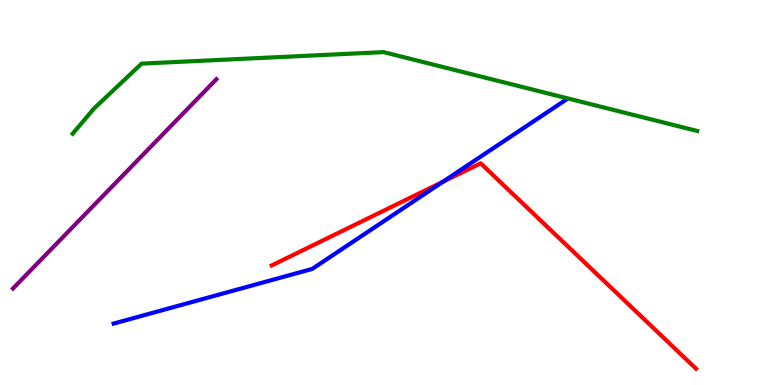[{'lines': ['blue', 'red'], 'intersections': [{'x': 5.72, 'y': 5.28}]}, {'lines': ['green', 'red'], 'intersections': []}, {'lines': ['purple', 'red'], 'intersections': []}, {'lines': ['blue', 'green'], 'intersections': []}, {'lines': ['blue', 'purple'], 'intersections': []}, {'lines': ['green', 'purple'], 'intersections': []}]